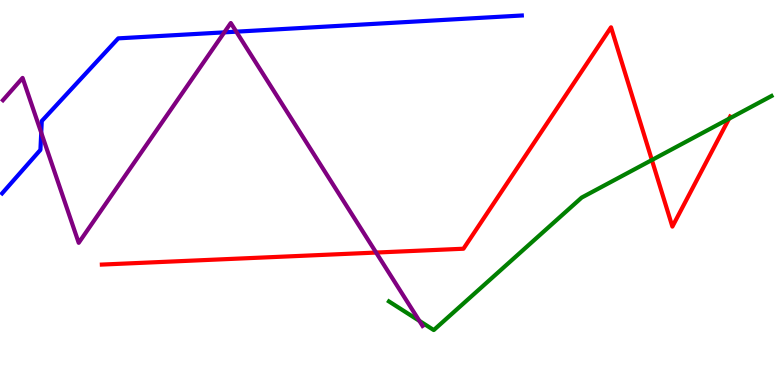[{'lines': ['blue', 'red'], 'intersections': []}, {'lines': ['green', 'red'], 'intersections': [{'x': 8.41, 'y': 5.84}, {'x': 9.41, 'y': 6.92}]}, {'lines': ['purple', 'red'], 'intersections': [{'x': 4.85, 'y': 3.44}]}, {'lines': ['blue', 'green'], 'intersections': []}, {'lines': ['blue', 'purple'], 'intersections': [{'x': 0.532, 'y': 6.55}, {'x': 2.89, 'y': 9.16}, {'x': 3.05, 'y': 9.18}]}, {'lines': ['green', 'purple'], 'intersections': [{'x': 5.41, 'y': 1.67}]}]